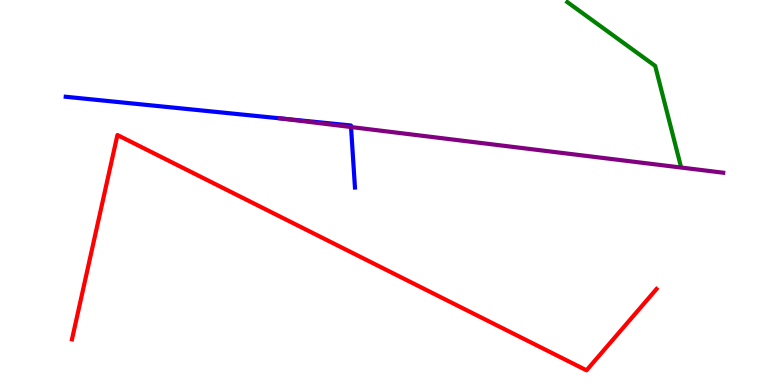[{'lines': ['blue', 'red'], 'intersections': []}, {'lines': ['green', 'red'], 'intersections': []}, {'lines': ['purple', 'red'], 'intersections': []}, {'lines': ['blue', 'green'], 'intersections': []}, {'lines': ['blue', 'purple'], 'intersections': [{'x': 3.63, 'y': 6.92}, {'x': 4.53, 'y': 6.7}]}, {'lines': ['green', 'purple'], 'intersections': []}]